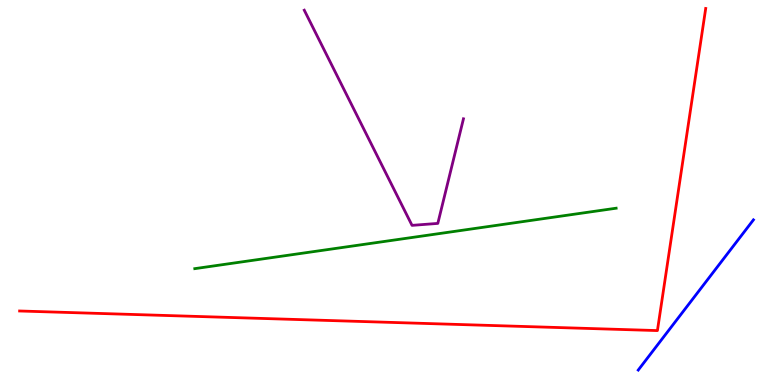[{'lines': ['blue', 'red'], 'intersections': []}, {'lines': ['green', 'red'], 'intersections': []}, {'lines': ['purple', 'red'], 'intersections': []}, {'lines': ['blue', 'green'], 'intersections': []}, {'lines': ['blue', 'purple'], 'intersections': []}, {'lines': ['green', 'purple'], 'intersections': []}]